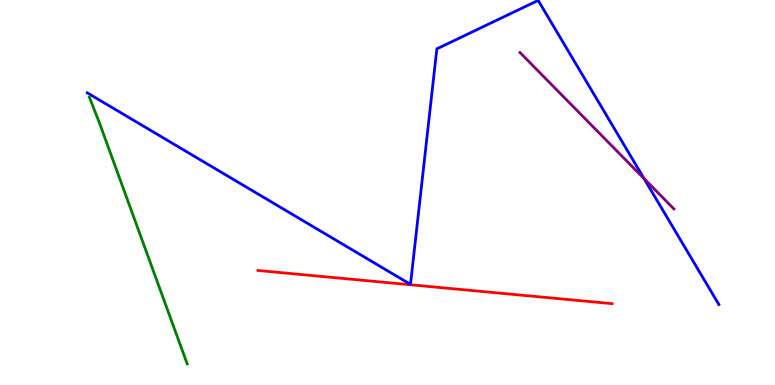[{'lines': ['blue', 'red'], 'intersections': []}, {'lines': ['green', 'red'], 'intersections': []}, {'lines': ['purple', 'red'], 'intersections': []}, {'lines': ['blue', 'green'], 'intersections': []}, {'lines': ['blue', 'purple'], 'intersections': [{'x': 8.31, 'y': 5.36}]}, {'lines': ['green', 'purple'], 'intersections': []}]